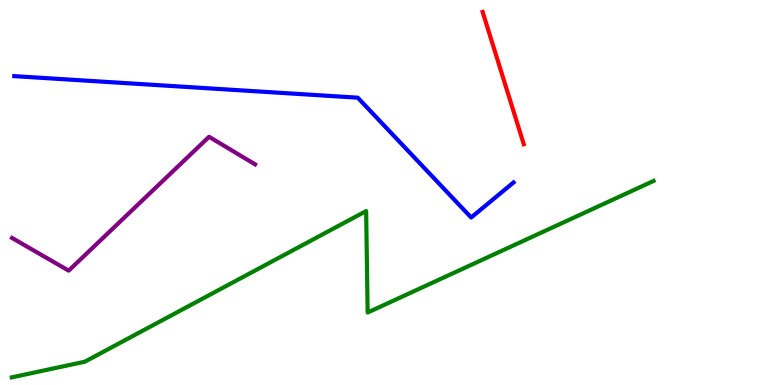[{'lines': ['blue', 'red'], 'intersections': []}, {'lines': ['green', 'red'], 'intersections': []}, {'lines': ['purple', 'red'], 'intersections': []}, {'lines': ['blue', 'green'], 'intersections': []}, {'lines': ['blue', 'purple'], 'intersections': []}, {'lines': ['green', 'purple'], 'intersections': []}]